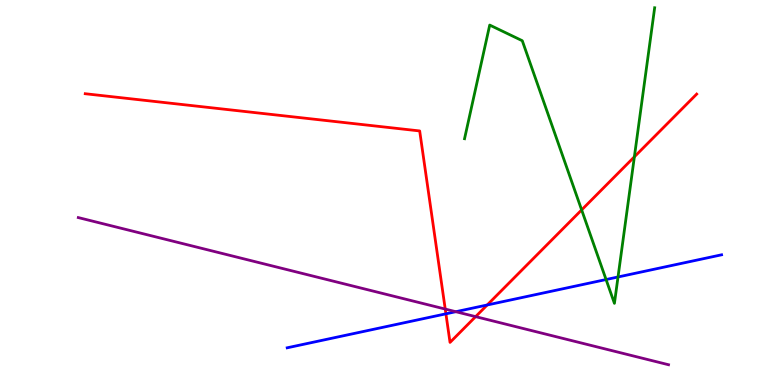[{'lines': ['blue', 'red'], 'intersections': [{'x': 5.75, 'y': 1.85}, {'x': 6.29, 'y': 2.08}]}, {'lines': ['green', 'red'], 'intersections': [{'x': 7.51, 'y': 4.55}, {'x': 8.19, 'y': 5.93}]}, {'lines': ['purple', 'red'], 'intersections': [{'x': 5.74, 'y': 1.97}, {'x': 6.14, 'y': 1.78}]}, {'lines': ['blue', 'green'], 'intersections': [{'x': 7.82, 'y': 2.74}, {'x': 7.97, 'y': 2.81}]}, {'lines': ['blue', 'purple'], 'intersections': [{'x': 5.88, 'y': 1.9}]}, {'lines': ['green', 'purple'], 'intersections': []}]